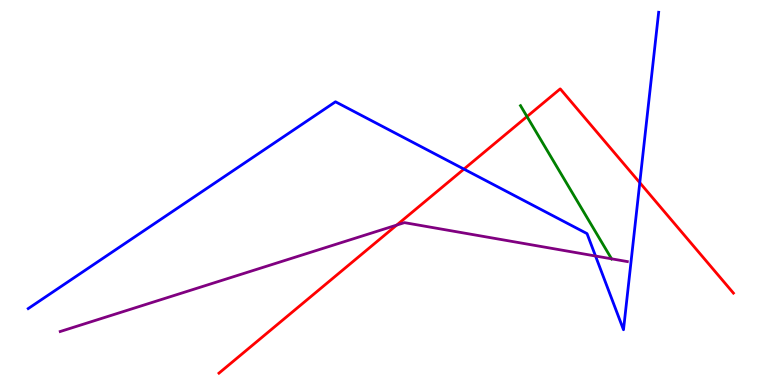[{'lines': ['blue', 'red'], 'intersections': [{'x': 5.99, 'y': 5.61}, {'x': 8.26, 'y': 5.26}]}, {'lines': ['green', 'red'], 'intersections': [{'x': 6.8, 'y': 6.97}]}, {'lines': ['purple', 'red'], 'intersections': [{'x': 5.12, 'y': 4.15}]}, {'lines': ['blue', 'green'], 'intersections': []}, {'lines': ['blue', 'purple'], 'intersections': [{'x': 7.68, 'y': 3.35}]}, {'lines': ['green', 'purple'], 'intersections': [{'x': 7.89, 'y': 3.28}]}]